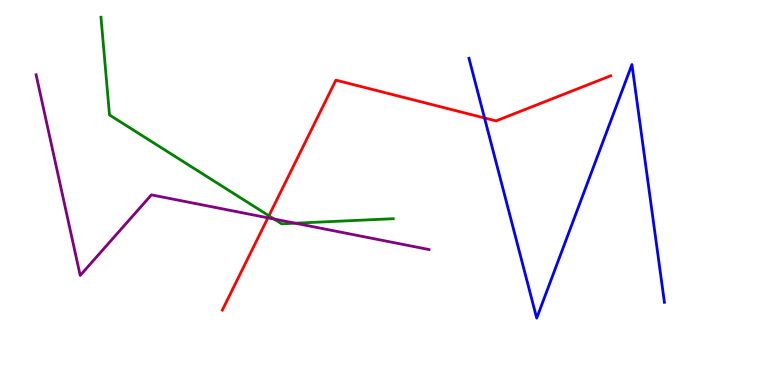[{'lines': ['blue', 'red'], 'intersections': [{'x': 6.25, 'y': 6.94}]}, {'lines': ['green', 'red'], 'intersections': [{'x': 3.47, 'y': 4.4}]}, {'lines': ['purple', 'red'], 'intersections': [{'x': 3.46, 'y': 4.34}]}, {'lines': ['blue', 'green'], 'intersections': []}, {'lines': ['blue', 'purple'], 'intersections': []}, {'lines': ['green', 'purple'], 'intersections': [{'x': 3.54, 'y': 4.31}, {'x': 3.81, 'y': 4.2}]}]